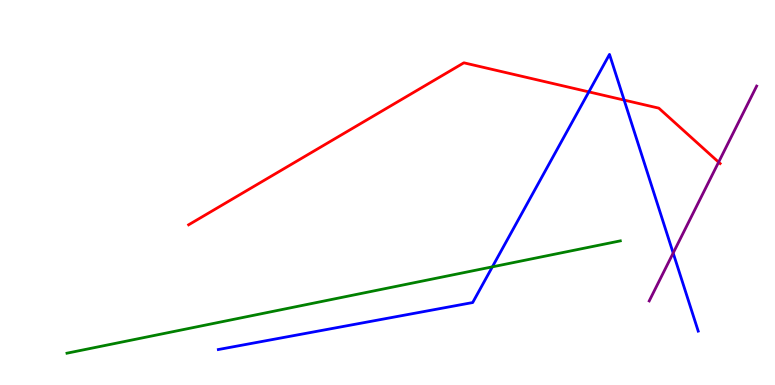[{'lines': ['blue', 'red'], 'intersections': [{'x': 7.6, 'y': 7.61}, {'x': 8.05, 'y': 7.4}]}, {'lines': ['green', 'red'], 'intersections': []}, {'lines': ['purple', 'red'], 'intersections': [{'x': 9.27, 'y': 5.79}]}, {'lines': ['blue', 'green'], 'intersections': [{'x': 6.35, 'y': 3.07}]}, {'lines': ['blue', 'purple'], 'intersections': [{'x': 8.69, 'y': 3.43}]}, {'lines': ['green', 'purple'], 'intersections': []}]